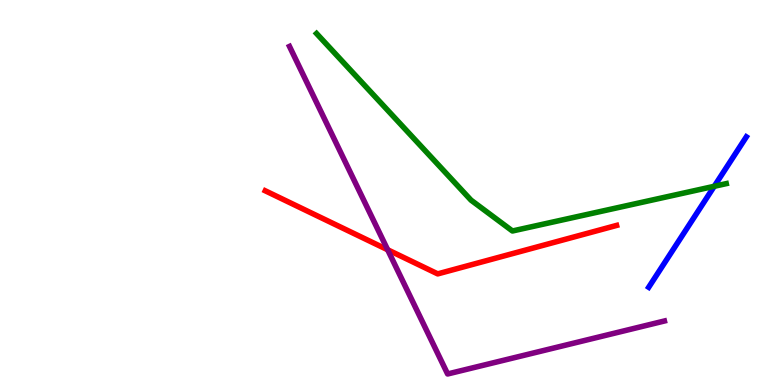[{'lines': ['blue', 'red'], 'intersections': []}, {'lines': ['green', 'red'], 'intersections': []}, {'lines': ['purple', 'red'], 'intersections': [{'x': 5.0, 'y': 3.51}]}, {'lines': ['blue', 'green'], 'intersections': [{'x': 9.22, 'y': 5.16}]}, {'lines': ['blue', 'purple'], 'intersections': []}, {'lines': ['green', 'purple'], 'intersections': []}]